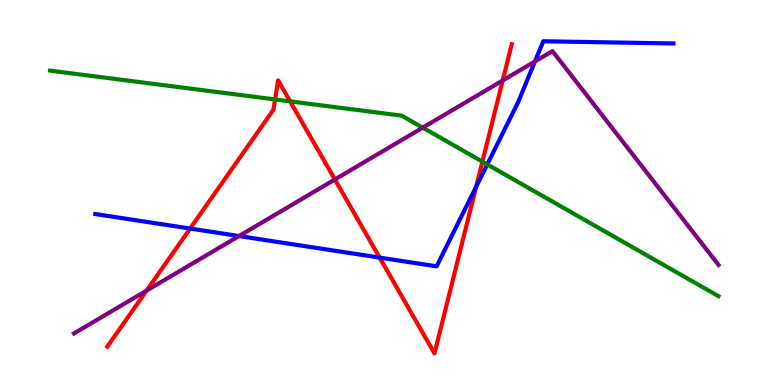[{'lines': ['blue', 'red'], 'intersections': [{'x': 2.45, 'y': 4.06}, {'x': 4.9, 'y': 3.31}, {'x': 6.14, 'y': 5.15}]}, {'lines': ['green', 'red'], 'intersections': [{'x': 3.55, 'y': 7.42}, {'x': 3.74, 'y': 7.37}, {'x': 6.22, 'y': 5.8}]}, {'lines': ['purple', 'red'], 'intersections': [{'x': 1.89, 'y': 2.45}, {'x': 4.32, 'y': 5.34}, {'x': 6.49, 'y': 7.91}]}, {'lines': ['blue', 'green'], 'intersections': [{'x': 6.29, 'y': 5.73}]}, {'lines': ['blue', 'purple'], 'intersections': [{'x': 3.08, 'y': 3.87}, {'x': 6.9, 'y': 8.4}]}, {'lines': ['green', 'purple'], 'intersections': [{'x': 5.45, 'y': 6.68}]}]